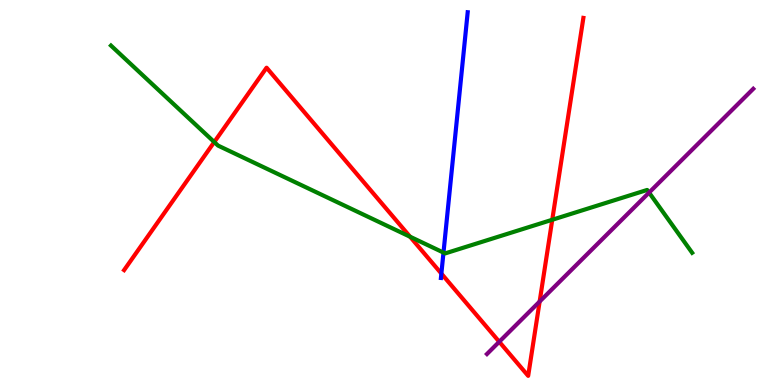[{'lines': ['blue', 'red'], 'intersections': [{'x': 5.7, 'y': 2.89}]}, {'lines': ['green', 'red'], 'intersections': [{'x': 2.76, 'y': 6.31}, {'x': 5.29, 'y': 3.85}, {'x': 7.13, 'y': 4.29}]}, {'lines': ['purple', 'red'], 'intersections': [{'x': 6.44, 'y': 1.12}, {'x': 6.96, 'y': 2.17}]}, {'lines': ['blue', 'green'], 'intersections': [{'x': 5.72, 'y': 3.44}]}, {'lines': ['blue', 'purple'], 'intersections': []}, {'lines': ['green', 'purple'], 'intersections': [{'x': 8.38, 'y': 5.0}]}]